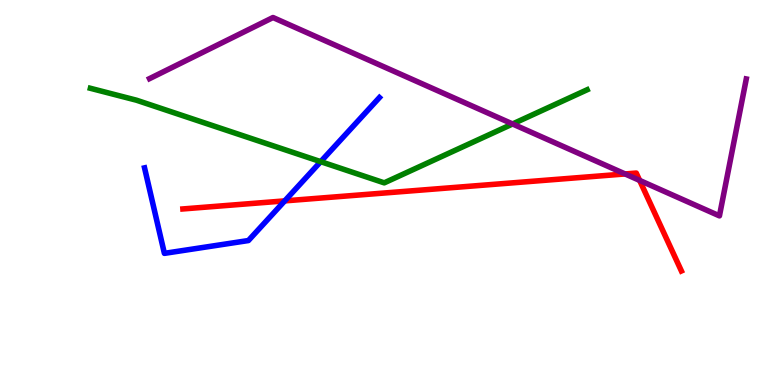[{'lines': ['blue', 'red'], 'intersections': [{'x': 3.67, 'y': 4.78}]}, {'lines': ['green', 'red'], 'intersections': []}, {'lines': ['purple', 'red'], 'intersections': [{'x': 8.07, 'y': 5.48}, {'x': 8.25, 'y': 5.31}]}, {'lines': ['blue', 'green'], 'intersections': [{'x': 4.14, 'y': 5.8}]}, {'lines': ['blue', 'purple'], 'intersections': []}, {'lines': ['green', 'purple'], 'intersections': [{'x': 6.61, 'y': 6.78}]}]